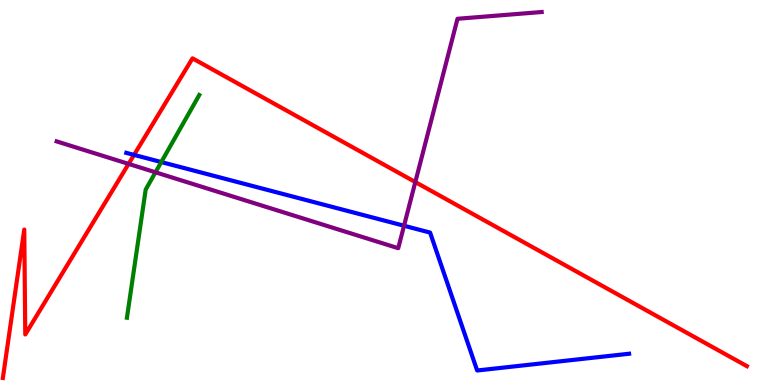[{'lines': ['blue', 'red'], 'intersections': [{'x': 1.73, 'y': 5.98}]}, {'lines': ['green', 'red'], 'intersections': []}, {'lines': ['purple', 'red'], 'intersections': [{'x': 1.66, 'y': 5.74}, {'x': 5.36, 'y': 5.27}]}, {'lines': ['blue', 'green'], 'intersections': [{'x': 2.08, 'y': 5.79}]}, {'lines': ['blue', 'purple'], 'intersections': [{'x': 5.21, 'y': 4.14}]}, {'lines': ['green', 'purple'], 'intersections': [{'x': 2.01, 'y': 5.52}]}]